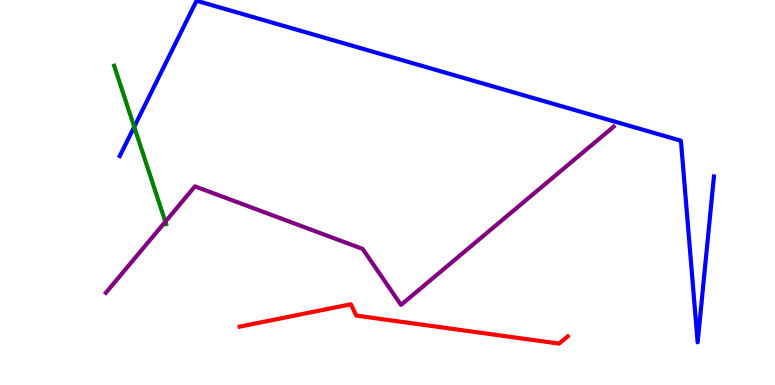[{'lines': ['blue', 'red'], 'intersections': []}, {'lines': ['green', 'red'], 'intersections': []}, {'lines': ['purple', 'red'], 'intersections': []}, {'lines': ['blue', 'green'], 'intersections': [{'x': 1.73, 'y': 6.71}]}, {'lines': ['blue', 'purple'], 'intersections': []}, {'lines': ['green', 'purple'], 'intersections': [{'x': 2.13, 'y': 4.24}]}]